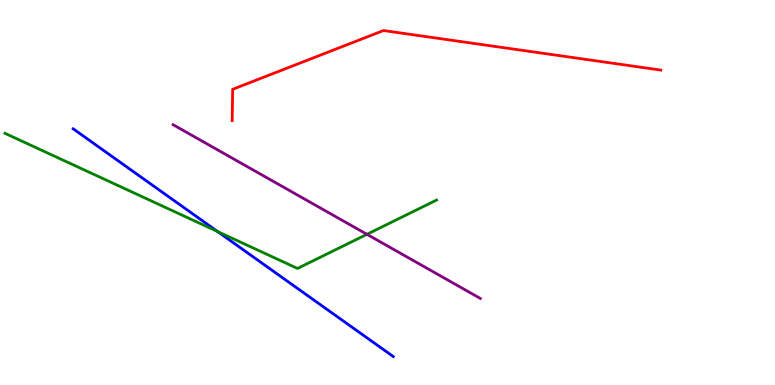[{'lines': ['blue', 'red'], 'intersections': []}, {'lines': ['green', 'red'], 'intersections': []}, {'lines': ['purple', 'red'], 'intersections': []}, {'lines': ['blue', 'green'], 'intersections': [{'x': 2.81, 'y': 3.99}]}, {'lines': ['blue', 'purple'], 'intersections': []}, {'lines': ['green', 'purple'], 'intersections': [{'x': 4.73, 'y': 3.91}]}]